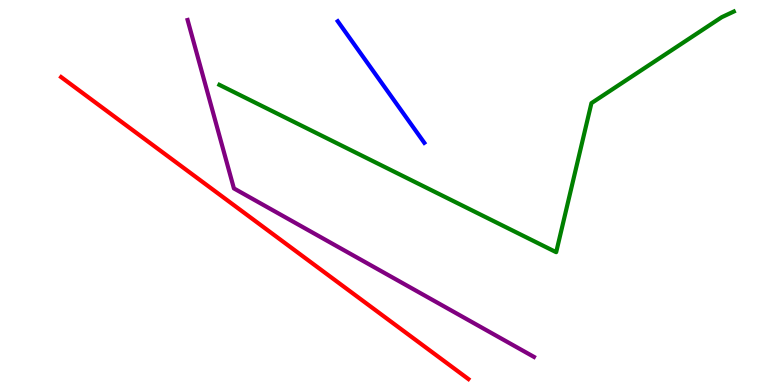[{'lines': ['blue', 'red'], 'intersections': []}, {'lines': ['green', 'red'], 'intersections': []}, {'lines': ['purple', 'red'], 'intersections': []}, {'lines': ['blue', 'green'], 'intersections': []}, {'lines': ['blue', 'purple'], 'intersections': []}, {'lines': ['green', 'purple'], 'intersections': []}]